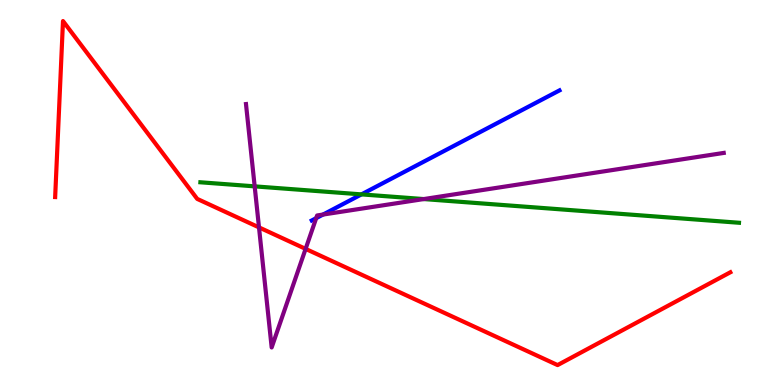[{'lines': ['blue', 'red'], 'intersections': []}, {'lines': ['green', 'red'], 'intersections': []}, {'lines': ['purple', 'red'], 'intersections': [{'x': 3.34, 'y': 4.09}, {'x': 3.94, 'y': 3.54}]}, {'lines': ['blue', 'green'], 'intersections': [{'x': 4.66, 'y': 4.95}]}, {'lines': ['blue', 'purple'], 'intersections': [{'x': 4.08, 'y': 4.33}, {'x': 4.17, 'y': 4.43}]}, {'lines': ['green', 'purple'], 'intersections': [{'x': 3.29, 'y': 5.16}, {'x': 5.47, 'y': 4.83}]}]